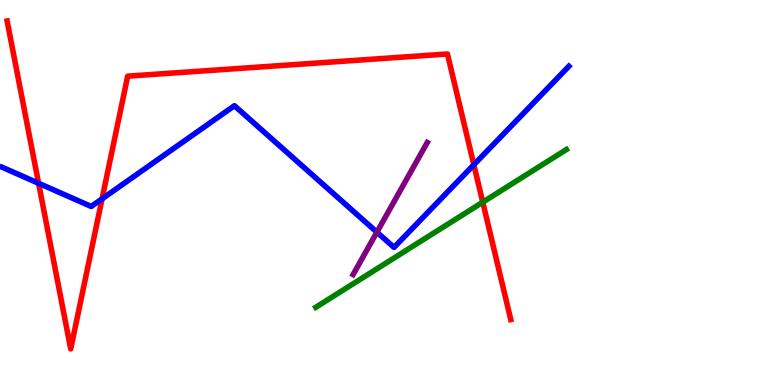[{'lines': ['blue', 'red'], 'intersections': [{'x': 0.498, 'y': 5.24}, {'x': 1.32, 'y': 4.84}, {'x': 6.11, 'y': 5.72}]}, {'lines': ['green', 'red'], 'intersections': [{'x': 6.23, 'y': 4.75}]}, {'lines': ['purple', 'red'], 'intersections': []}, {'lines': ['blue', 'green'], 'intersections': []}, {'lines': ['blue', 'purple'], 'intersections': [{'x': 4.86, 'y': 3.97}]}, {'lines': ['green', 'purple'], 'intersections': []}]